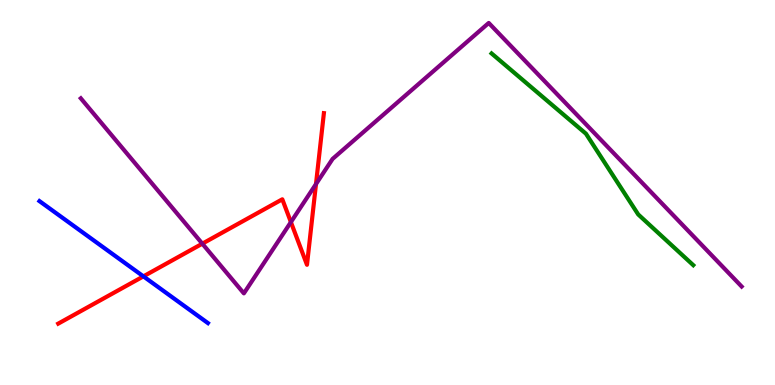[{'lines': ['blue', 'red'], 'intersections': [{'x': 1.85, 'y': 2.82}]}, {'lines': ['green', 'red'], 'intersections': []}, {'lines': ['purple', 'red'], 'intersections': [{'x': 2.61, 'y': 3.67}, {'x': 3.75, 'y': 4.23}, {'x': 4.08, 'y': 5.22}]}, {'lines': ['blue', 'green'], 'intersections': []}, {'lines': ['blue', 'purple'], 'intersections': []}, {'lines': ['green', 'purple'], 'intersections': []}]